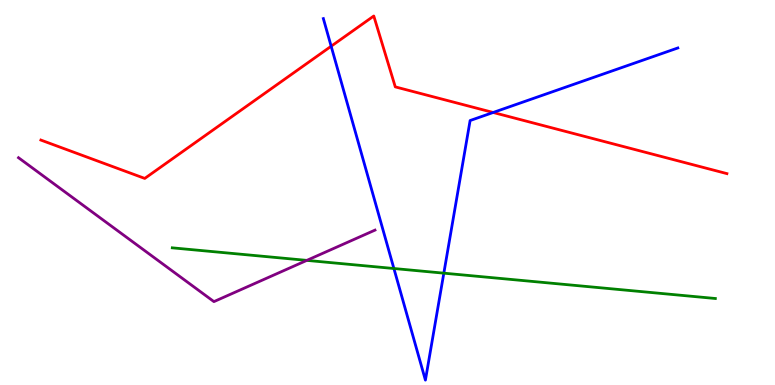[{'lines': ['blue', 'red'], 'intersections': [{'x': 4.27, 'y': 8.8}, {'x': 6.36, 'y': 7.08}]}, {'lines': ['green', 'red'], 'intersections': []}, {'lines': ['purple', 'red'], 'intersections': []}, {'lines': ['blue', 'green'], 'intersections': [{'x': 5.08, 'y': 3.03}, {'x': 5.73, 'y': 2.9}]}, {'lines': ['blue', 'purple'], 'intersections': []}, {'lines': ['green', 'purple'], 'intersections': [{'x': 3.96, 'y': 3.24}]}]